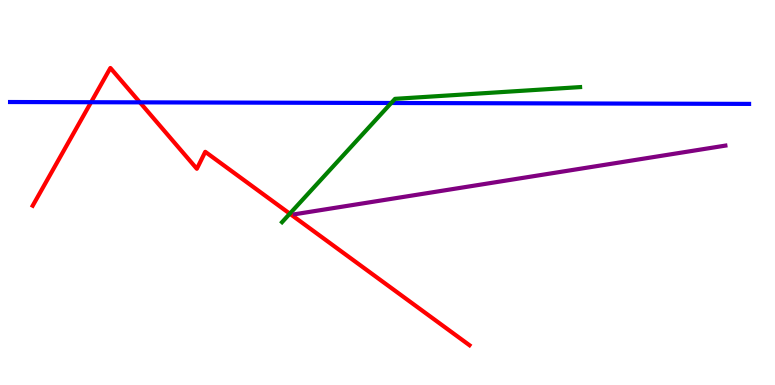[{'lines': ['blue', 'red'], 'intersections': [{'x': 1.18, 'y': 7.34}, {'x': 1.8, 'y': 7.34}]}, {'lines': ['green', 'red'], 'intersections': [{'x': 3.74, 'y': 4.45}]}, {'lines': ['purple', 'red'], 'intersections': []}, {'lines': ['blue', 'green'], 'intersections': [{'x': 5.05, 'y': 7.32}]}, {'lines': ['blue', 'purple'], 'intersections': []}, {'lines': ['green', 'purple'], 'intersections': []}]